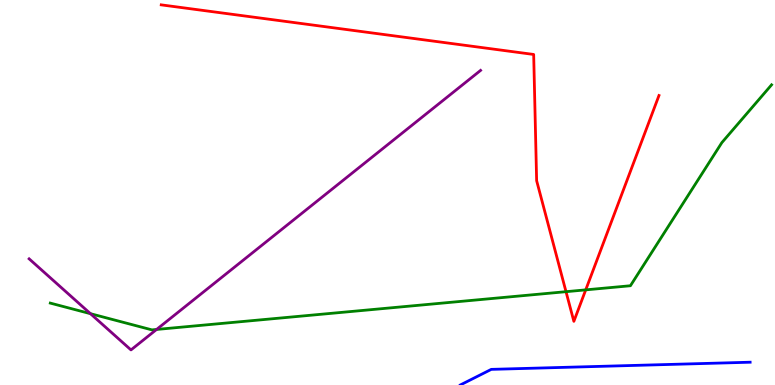[{'lines': ['blue', 'red'], 'intersections': []}, {'lines': ['green', 'red'], 'intersections': [{'x': 7.3, 'y': 2.42}, {'x': 7.56, 'y': 2.47}]}, {'lines': ['purple', 'red'], 'intersections': []}, {'lines': ['blue', 'green'], 'intersections': []}, {'lines': ['blue', 'purple'], 'intersections': []}, {'lines': ['green', 'purple'], 'intersections': [{'x': 1.17, 'y': 1.85}, {'x': 2.02, 'y': 1.44}]}]